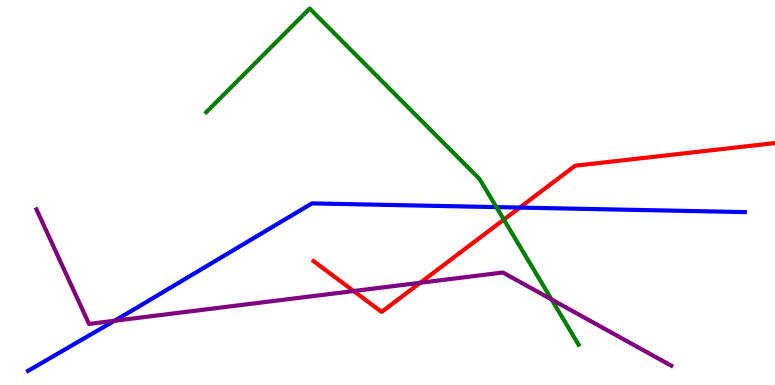[{'lines': ['blue', 'red'], 'intersections': [{'x': 6.71, 'y': 4.61}]}, {'lines': ['green', 'red'], 'intersections': [{'x': 6.5, 'y': 4.3}]}, {'lines': ['purple', 'red'], 'intersections': [{'x': 4.56, 'y': 2.44}, {'x': 5.42, 'y': 2.66}]}, {'lines': ['blue', 'green'], 'intersections': [{'x': 6.41, 'y': 4.62}]}, {'lines': ['blue', 'purple'], 'intersections': [{'x': 1.48, 'y': 1.67}]}, {'lines': ['green', 'purple'], 'intersections': [{'x': 7.12, 'y': 2.22}]}]